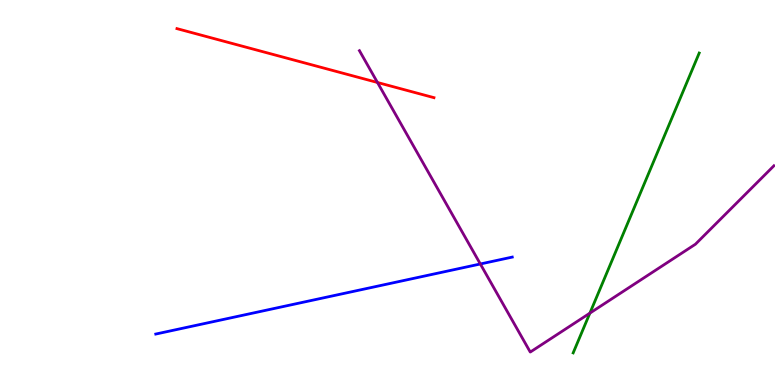[{'lines': ['blue', 'red'], 'intersections': []}, {'lines': ['green', 'red'], 'intersections': []}, {'lines': ['purple', 'red'], 'intersections': [{'x': 4.87, 'y': 7.86}]}, {'lines': ['blue', 'green'], 'intersections': []}, {'lines': ['blue', 'purple'], 'intersections': [{'x': 6.2, 'y': 3.14}]}, {'lines': ['green', 'purple'], 'intersections': [{'x': 7.61, 'y': 1.87}]}]